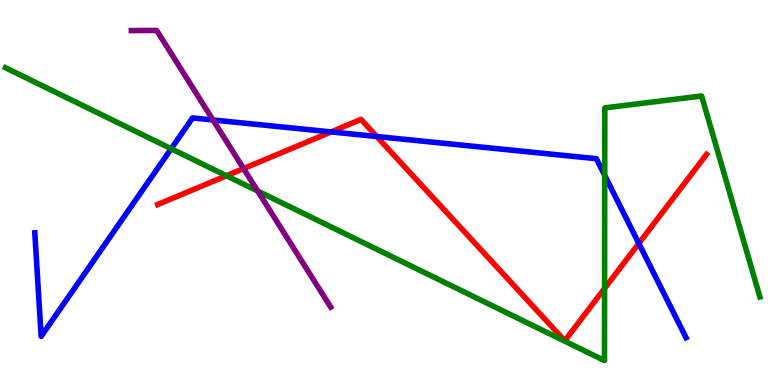[{'lines': ['blue', 'red'], 'intersections': [{'x': 4.27, 'y': 6.57}, {'x': 4.86, 'y': 6.45}, {'x': 8.24, 'y': 3.68}]}, {'lines': ['green', 'red'], 'intersections': [{'x': 2.92, 'y': 5.44}, {'x': 7.8, 'y': 2.51}]}, {'lines': ['purple', 'red'], 'intersections': [{'x': 3.14, 'y': 5.62}]}, {'lines': ['blue', 'green'], 'intersections': [{'x': 2.21, 'y': 6.14}, {'x': 7.8, 'y': 5.44}]}, {'lines': ['blue', 'purple'], 'intersections': [{'x': 2.75, 'y': 6.88}]}, {'lines': ['green', 'purple'], 'intersections': [{'x': 3.33, 'y': 5.04}]}]